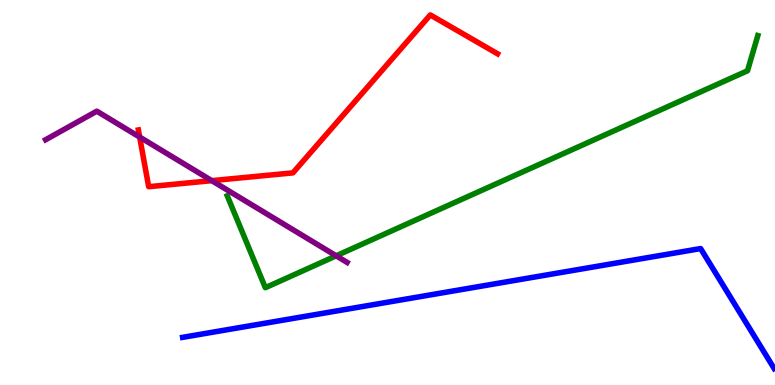[{'lines': ['blue', 'red'], 'intersections': []}, {'lines': ['green', 'red'], 'intersections': []}, {'lines': ['purple', 'red'], 'intersections': [{'x': 1.8, 'y': 6.44}, {'x': 2.73, 'y': 5.31}]}, {'lines': ['blue', 'green'], 'intersections': []}, {'lines': ['blue', 'purple'], 'intersections': []}, {'lines': ['green', 'purple'], 'intersections': [{'x': 4.34, 'y': 3.36}]}]